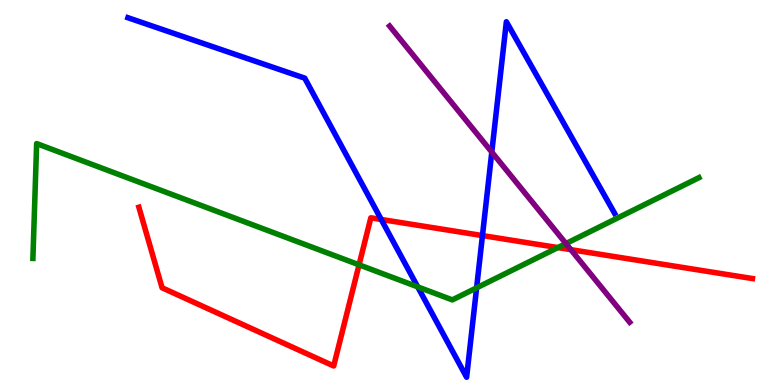[{'lines': ['blue', 'red'], 'intersections': [{'x': 4.92, 'y': 4.3}, {'x': 6.23, 'y': 3.88}]}, {'lines': ['green', 'red'], 'intersections': [{'x': 4.63, 'y': 3.12}, {'x': 7.2, 'y': 3.57}]}, {'lines': ['purple', 'red'], 'intersections': [{'x': 7.37, 'y': 3.52}]}, {'lines': ['blue', 'green'], 'intersections': [{'x': 5.39, 'y': 2.55}, {'x': 6.15, 'y': 2.52}]}, {'lines': ['blue', 'purple'], 'intersections': [{'x': 6.35, 'y': 6.05}]}, {'lines': ['green', 'purple'], 'intersections': [{'x': 7.3, 'y': 3.67}]}]